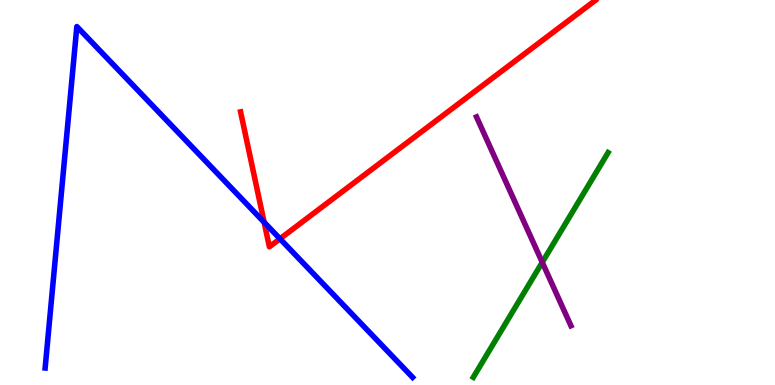[{'lines': ['blue', 'red'], 'intersections': [{'x': 3.41, 'y': 4.23}, {'x': 3.61, 'y': 3.8}]}, {'lines': ['green', 'red'], 'intersections': []}, {'lines': ['purple', 'red'], 'intersections': []}, {'lines': ['blue', 'green'], 'intersections': []}, {'lines': ['blue', 'purple'], 'intersections': []}, {'lines': ['green', 'purple'], 'intersections': [{'x': 7.0, 'y': 3.19}]}]